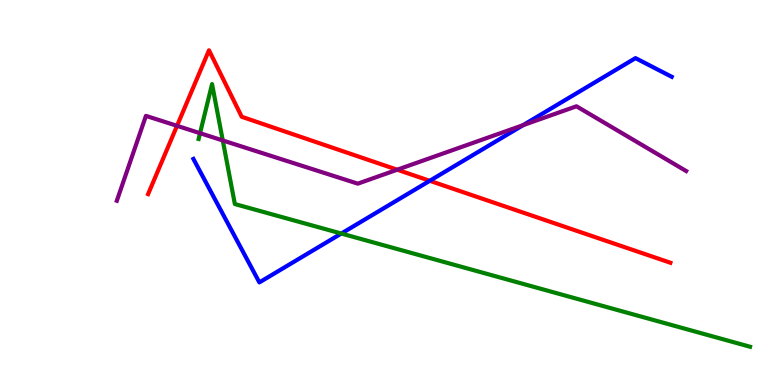[{'lines': ['blue', 'red'], 'intersections': [{'x': 5.55, 'y': 5.3}]}, {'lines': ['green', 'red'], 'intersections': []}, {'lines': ['purple', 'red'], 'intersections': [{'x': 2.28, 'y': 6.73}, {'x': 5.13, 'y': 5.59}]}, {'lines': ['blue', 'green'], 'intersections': [{'x': 4.4, 'y': 3.93}]}, {'lines': ['blue', 'purple'], 'intersections': [{'x': 6.75, 'y': 6.75}]}, {'lines': ['green', 'purple'], 'intersections': [{'x': 2.58, 'y': 6.54}, {'x': 2.87, 'y': 6.35}]}]